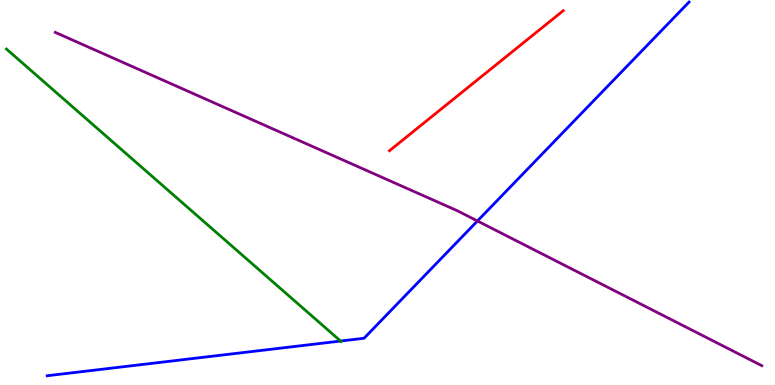[{'lines': ['blue', 'red'], 'intersections': []}, {'lines': ['green', 'red'], 'intersections': []}, {'lines': ['purple', 'red'], 'intersections': []}, {'lines': ['blue', 'green'], 'intersections': [{'x': 4.39, 'y': 1.14}]}, {'lines': ['blue', 'purple'], 'intersections': [{'x': 6.16, 'y': 4.26}]}, {'lines': ['green', 'purple'], 'intersections': []}]